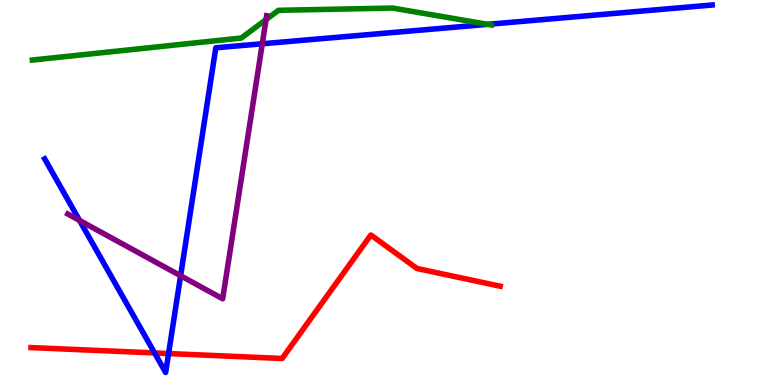[{'lines': ['blue', 'red'], 'intersections': [{'x': 1.99, 'y': 0.833}, {'x': 2.18, 'y': 0.817}]}, {'lines': ['green', 'red'], 'intersections': []}, {'lines': ['purple', 'red'], 'intersections': []}, {'lines': ['blue', 'green'], 'intersections': [{'x': 6.29, 'y': 9.37}]}, {'lines': ['blue', 'purple'], 'intersections': [{'x': 1.03, 'y': 4.27}, {'x': 2.33, 'y': 2.84}, {'x': 3.38, 'y': 8.86}]}, {'lines': ['green', 'purple'], 'intersections': [{'x': 3.43, 'y': 9.49}]}]